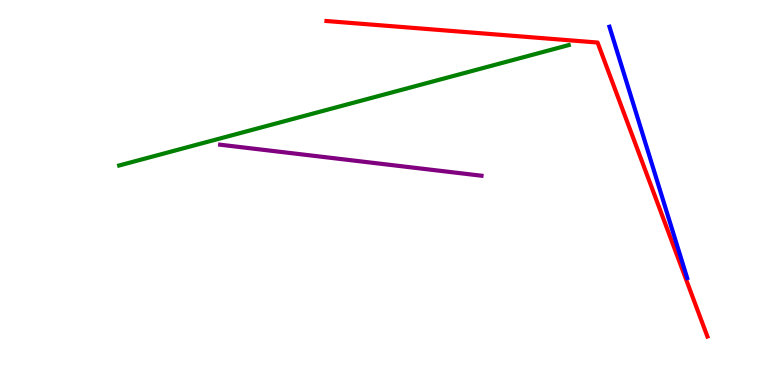[{'lines': ['blue', 'red'], 'intersections': []}, {'lines': ['green', 'red'], 'intersections': []}, {'lines': ['purple', 'red'], 'intersections': []}, {'lines': ['blue', 'green'], 'intersections': []}, {'lines': ['blue', 'purple'], 'intersections': []}, {'lines': ['green', 'purple'], 'intersections': []}]